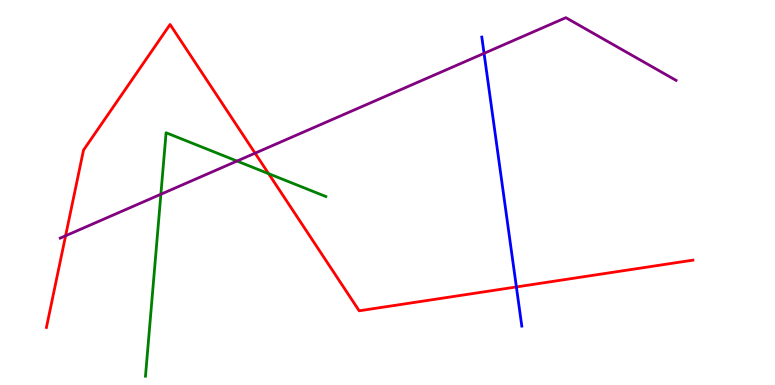[{'lines': ['blue', 'red'], 'intersections': [{'x': 6.66, 'y': 2.55}]}, {'lines': ['green', 'red'], 'intersections': [{'x': 3.47, 'y': 5.49}]}, {'lines': ['purple', 'red'], 'intersections': [{'x': 0.846, 'y': 3.88}, {'x': 3.29, 'y': 6.02}]}, {'lines': ['blue', 'green'], 'intersections': []}, {'lines': ['blue', 'purple'], 'intersections': [{'x': 6.25, 'y': 8.61}]}, {'lines': ['green', 'purple'], 'intersections': [{'x': 2.08, 'y': 4.95}, {'x': 3.06, 'y': 5.82}]}]